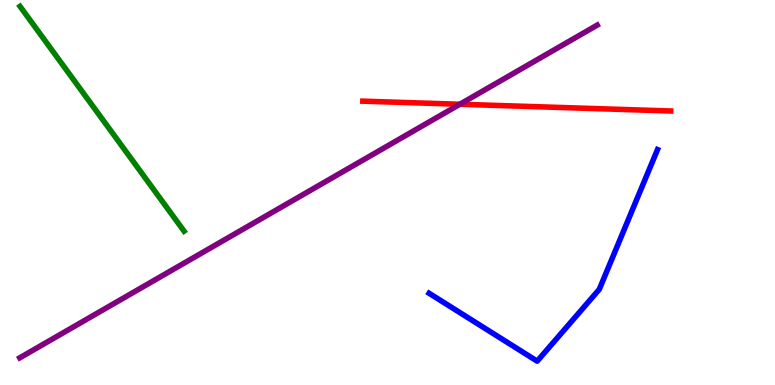[{'lines': ['blue', 'red'], 'intersections': []}, {'lines': ['green', 'red'], 'intersections': []}, {'lines': ['purple', 'red'], 'intersections': [{'x': 5.93, 'y': 7.29}]}, {'lines': ['blue', 'green'], 'intersections': []}, {'lines': ['blue', 'purple'], 'intersections': []}, {'lines': ['green', 'purple'], 'intersections': []}]